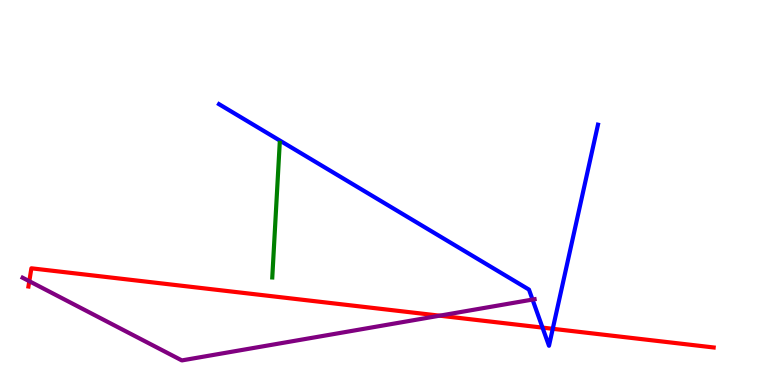[{'lines': ['blue', 'red'], 'intersections': [{'x': 7.0, 'y': 1.49}, {'x': 7.13, 'y': 1.46}]}, {'lines': ['green', 'red'], 'intersections': []}, {'lines': ['purple', 'red'], 'intersections': [{'x': 0.378, 'y': 2.7}, {'x': 5.67, 'y': 1.8}]}, {'lines': ['blue', 'green'], 'intersections': []}, {'lines': ['blue', 'purple'], 'intersections': [{'x': 6.87, 'y': 2.22}]}, {'lines': ['green', 'purple'], 'intersections': []}]